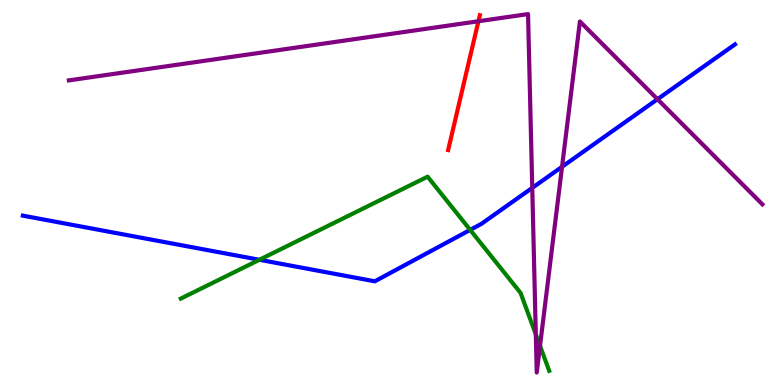[{'lines': ['blue', 'red'], 'intersections': []}, {'lines': ['green', 'red'], 'intersections': []}, {'lines': ['purple', 'red'], 'intersections': [{'x': 6.17, 'y': 9.45}]}, {'lines': ['blue', 'green'], 'intersections': [{'x': 3.35, 'y': 3.25}, {'x': 6.07, 'y': 4.03}]}, {'lines': ['blue', 'purple'], 'intersections': [{'x': 6.87, 'y': 5.12}, {'x': 7.25, 'y': 5.67}, {'x': 8.48, 'y': 7.42}]}, {'lines': ['green', 'purple'], 'intersections': [{'x': 6.91, 'y': 1.31}, {'x': 6.97, 'y': 1.02}]}]